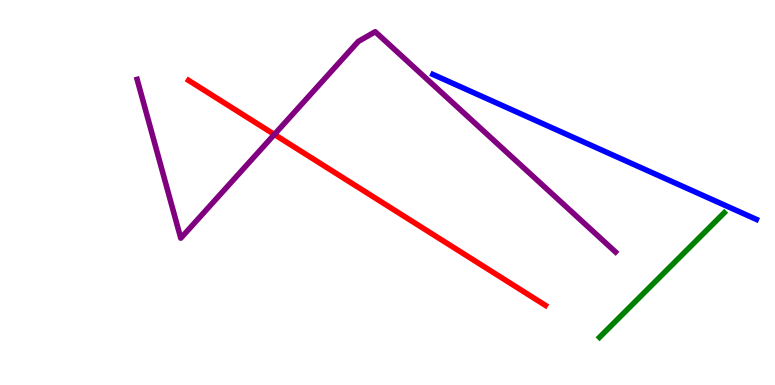[{'lines': ['blue', 'red'], 'intersections': []}, {'lines': ['green', 'red'], 'intersections': []}, {'lines': ['purple', 'red'], 'intersections': [{'x': 3.54, 'y': 6.51}]}, {'lines': ['blue', 'green'], 'intersections': []}, {'lines': ['blue', 'purple'], 'intersections': []}, {'lines': ['green', 'purple'], 'intersections': []}]